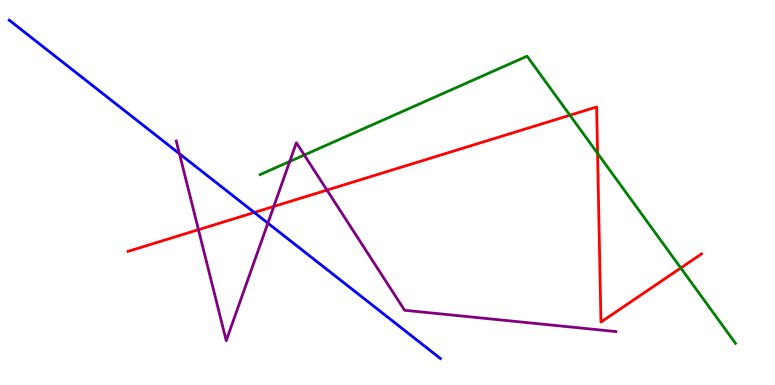[{'lines': ['blue', 'red'], 'intersections': [{'x': 3.28, 'y': 4.48}]}, {'lines': ['green', 'red'], 'intersections': [{'x': 7.35, 'y': 7.01}, {'x': 7.71, 'y': 6.02}, {'x': 8.78, 'y': 3.04}]}, {'lines': ['purple', 'red'], 'intersections': [{'x': 2.56, 'y': 4.03}, {'x': 3.53, 'y': 4.64}, {'x': 4.22, 'y': 5.06}]}, {'lines': ['blue', 'green'], 'intersections': []}, {'lines': ['blue', 'purple'], 'intersections': [{'x': 2.32, 'y': 6.01}, {'x': 3.46, 'y': 4.2}]}, {'lines': ['green', 'purple'], 'intersections': [{'x': 3.74, 'y': 5.81}, {'x': 3.93, 'y': 5.97}]}]